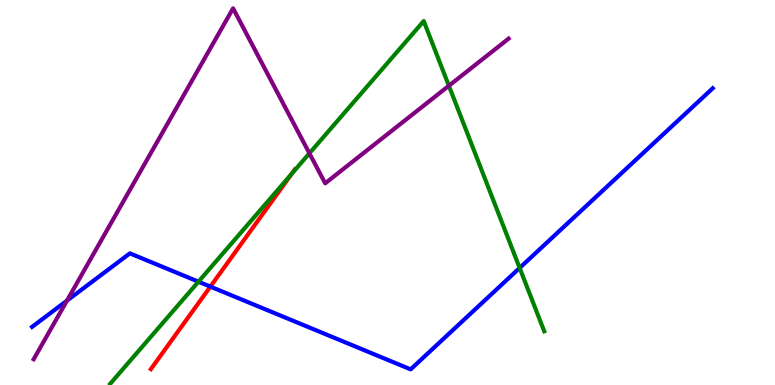[{'lines': ['blue', 'red'], 'intersections': [{'x': 2.71, 'y': 2.56}]}, {'lines': ['green', 'red'], 'intersections': [{'x': 3.77, 'y': 5.49}]}, {'lines': ['purple', 'red'], 'intersections': []}, {'lines': ['blue', 'green'], 'intersections': [{'x': 2.56, 'y': 2.68}, {'x': 6.71, 'y': 3.04}]}, {'lines': ['blue', 'purple'], 'intersections': [{'x': 0.864, 'y': 2.19}]}, {'lines': ['green', 'purple'], 'intersections': [{'x': 3.99, 'y': 6.02}, {'x': 5.79, 'y': 7.77}]}]